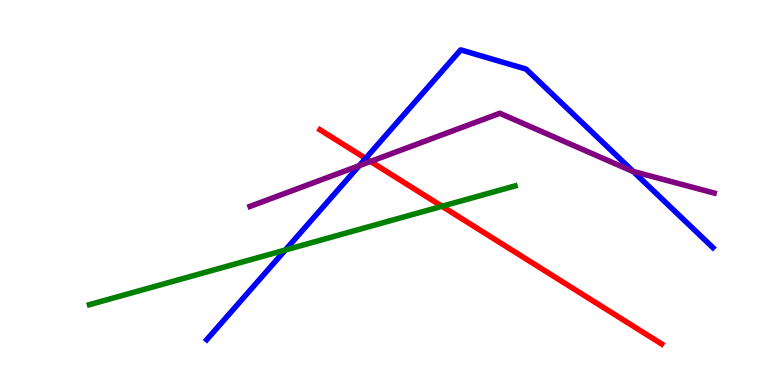[{'lines': ['blue', 'red'], 'intersections': [{'x': 4.72, 'y': 5.89}]}, {'lines': ['green', 'red'], 'intersections': [{'x': 5.7, 'y': 4.64}]}, {'lines': ['purple', 'red'], 'intersections': [{'x': 4.78, 'y': 5.81}]}, {'lines': ['blue', 'green'], 'intersections': [{'x': 3.68, 'y': 3.51}]}, {'lines': ['blue', 'purple'], 'intersections': [{'x': 4.64, 'y': 5.7}, {'x': 8.17, 'y': 5.55}]}, {'lines': ['green', 'purple'], 'intersections': []}]